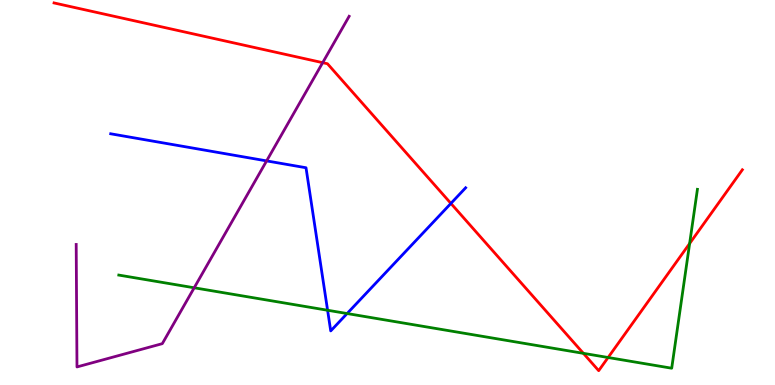[{'lines': ['blue', 'red'], 'intersections': [{'x': 5.82, 'y': 4.72}]}, {'lines': ['green', 'red'], 'intersections': [{'x': 7.53, 'y': 0.822}, {'x': 7.85, 'y': 0.714}, {'x': 8.9, 'y': 3.68}]}, {'lines': ['purple', 'red'], 'intersections': [{'x': 4.16, 'y': 8.37}]}, {'lines': ['blue', 'green'], 'intersections': [{'x': 4.23, 'y': 1.94}, {'x': 4.48, 'y': 1.86}]}, {'lines': ['blue', 'purple'], 'intersections': [{'x': 3.44, 'y': 5.82}]}, {'lines': ['green', 'purple'], 'intersections': [{'x': 2.51, 'y': 2.53}]}]